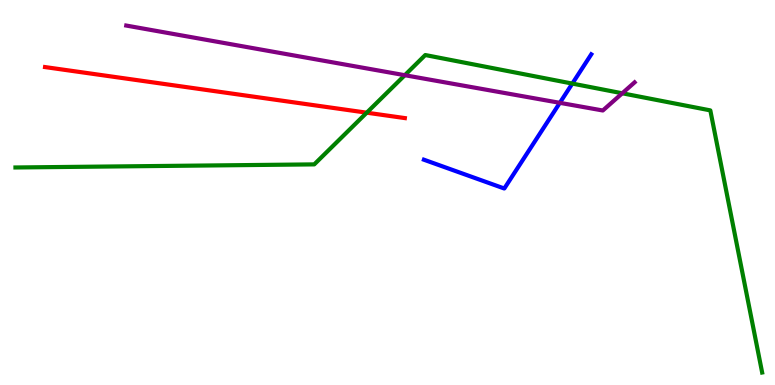[{'lines': ['blue', 'red'], 'intersections': []}, {'lines': ['green', 'red'], 'intersections': [{'x': 4.73, 'y': 7.07}]}, {'lines': ['purple', 'red'], 'intersections': []}, {'lines': ['blue', 'green'], 'intersections': [{'x': 7.38, 'y': 7.83}]}, {'lines': ['blue', 'purple'], 'intersections': [{'x': 7.22, 'y': 7.33}]}, {'lines': ['green', 'purple'], 'intersections': [{'x': 5.22, 'y': 8.05}, {'x': 8.03, 'y': 7.58}]}]